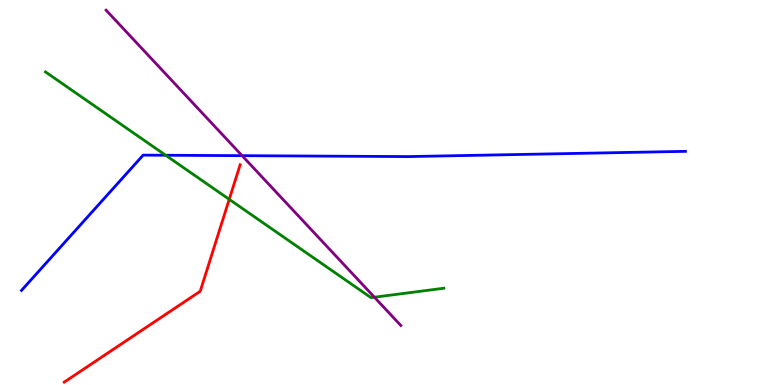[{'lines': ['blue', 'red'], 'intersections': []}, {'lines': ['green', 'red'], 'intersections': [{'x': 2.96, 'y': 4.82}]}, {'lines': ['purple', 'red'], 'intersections': []}, {'lines': ['blue', 'green'], 'intersections': [{'x': 2.14, 'y': 5.97}]}, {'lines': ['blue', 'purple'], 'intersections': [{'x': 3.12, 'y': 5.96}]}, {'lines': ['green', 'purple'], 'intersections': [{'x': 4.83, 'y': 2.28}]}]